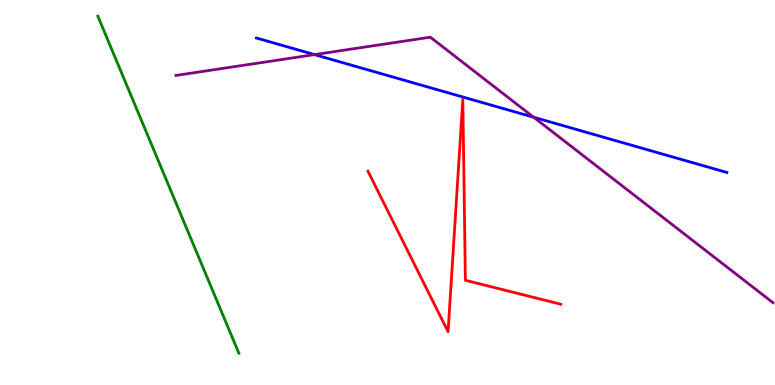[{'lines': ['blue', 'red'], 'intersections': []}, {'lines': ['green', 'red'], 'intersections': []}, {'lines': ['purple', 'red'], 'intersections': []}, {'lines': ['blue', 'green'], 'intersections': []}, {'lines': ['blue', 'purple'], 'intersections': [{'x': 4.06, 'y': 8.58}, {'x': 6.89, 'y': 6.95}]}, {'lines': ['green', 'purple'], 'intersections': []}]